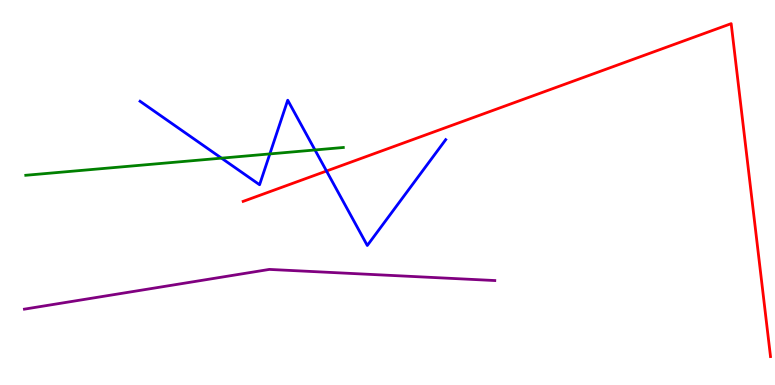[{'lines': ['blue', 'red'], 'intersections': [{'x': 4.21, 'y': 5.56}]}, {'lines': ['green', 'red'], 'intersections': []}, {'lines': ['purple', 'red'], 'intersections': []}, {'lines': ['blue', 'green'], 'intersections': [{'x': 2.86, 'y': 5.89}, {'x': 3.48, 'y': 6.0}, {'x': 4.06, 'y': 6.1}]}, {'lines': ['blue', 'purple'], 'intersections': []}, {'lines': ['green', 'purple'], 'intersections': []}]